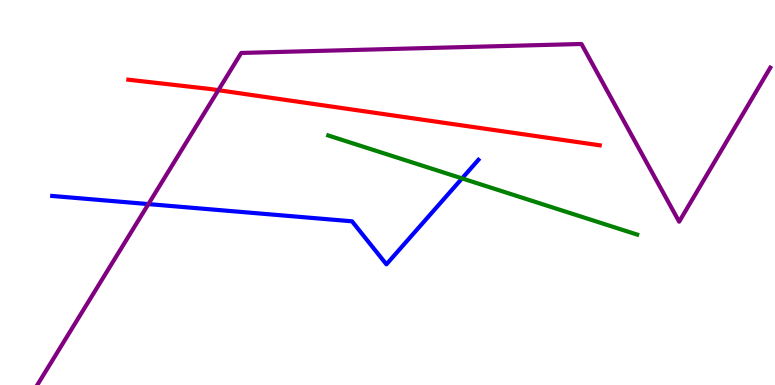[{'lines': ['blue', 'red'], 'intersections': []}, {'lines': ['green', 'red'], 'intersections': []}, {'lines': ['purple', 'red'], 'intersections': [{'x': 2.82, 'y': 7.66}]}, {'lines': ['blue', 'green'], 'intersections': [{'x': 5.96, 'y': 5.37}]}, {'lines': ['blue', 'purple'], 'intersections': [{'x': 1.91, 'y': 4.7}]}, {'lines': ['green', 'purple'], 'intersections': []}]